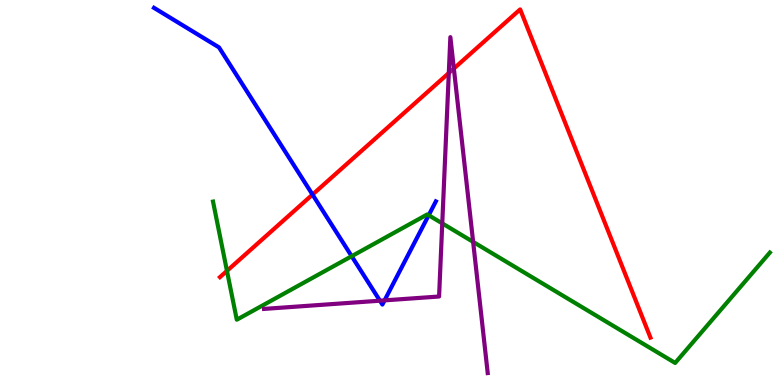[{'lines': ['blue', 'red'], 'intersections': [{'x': 4.03, 'y': 4.95}]}, {'lines': ['green', 'red'], 'intersections': [{'x': 2.93, 'y': 2.96}]}, {'lines': ['purple', 'red'], 'intersections': [{'x': 5.79, 'y': 8.1}, {'x': 5.86, 'y': 8.22}]}, {'lines': ['blue', 'green'], 'intersections': [{'x': 4.54, 'y': 3.34}, {'x': 5.53, 'y': 4.41}]}, {'lines': ['blue', 'purple'], 'intersections': [{'x': 4.9, 'y': 2.19}, {'x': 4.96, 'y': 2.2}]}, {'lines': ['green', 'purple'], 'intersections': [{'x': 5.71, 'y': 4.2}, {'x': 6.1, 'y': 3.72}]}]